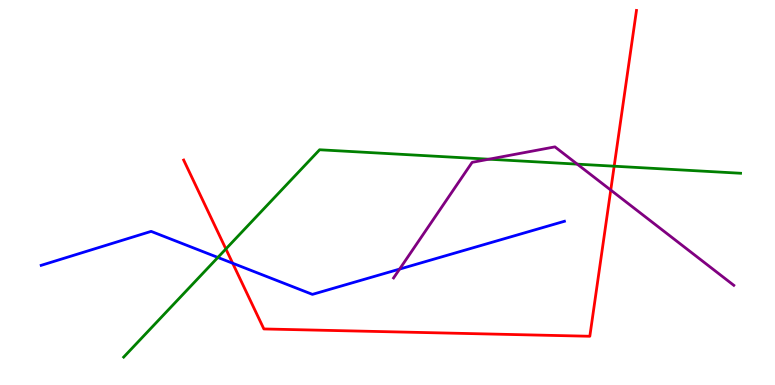[{'lines': ['blue', 'red'], 'intersections': [{'x': 3.0, 'y': 3.16}]}, {'lines': ['green', 'red'], 'intersections': [{'x': 2.91, 'y': 3.53}, {'x': 7.92, 'y': 5.68}]}, {'lines': ['purple', 'red'], 'intersections': [{'x': 7.88, 'y': 5.06}]}, {'lines': ['blue', 'green'], 'intersections': [{'x': 2.81, 'y': 3.31}]}, {'lines': ['blue', 'purple'], 'intersections': [{'x': 5.16, 'y': 3.01}]}, {'lines': ['green', 'purple'], 'intersections': [{'x': 6.31, 'y': 5.86}, {'x': 7.45, 'y': 5.74}]}]